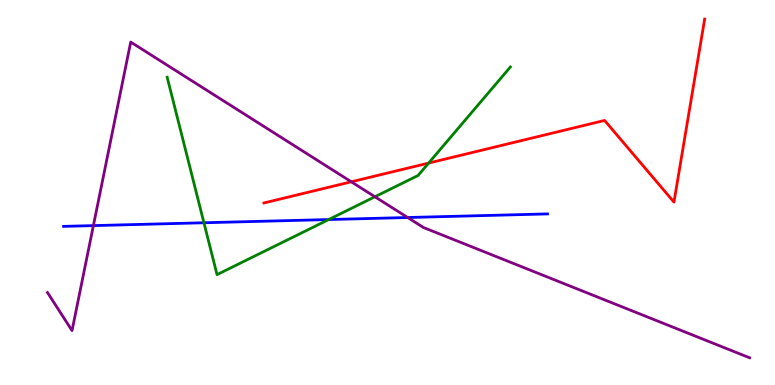[{'lines': ['blue', 'red'], 'intersections': []}, {'lines': ['green', 'red'], 'intersections': [{'x': 5.53, 'y': 5.76}]}, {'lines': ['purple', 'red'], 'intersections': [{'x': 4.53, 'y': 5.28}]}, {'lines': ['blue', 'green'], 'intersections': [{'x': 2.63, 'y': 4.21}, {'x': 4.24, 'y': 4.3}]}, {'lines': ['blue', 'purple'], 'intersections': [{'x': 1.2, 'y': 4.14}, {'x': 5.26, 'y': 4.35}]}, {'lines': ['green', 'purple'], 'intersections': [{'x': 4.84, 'y': 4.89}]}]